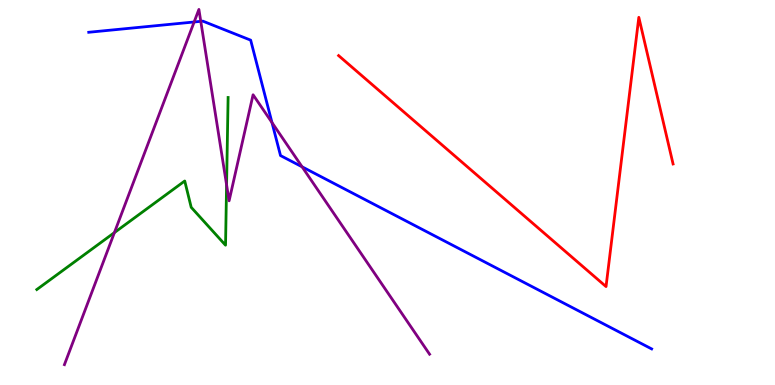[{'lines': ['blue', 'red'], 'intersections': []}, {'lines': ['green', 'red'], 'intersections': []}, {'lines': ['purple', 'red'], 'intersections': []}, {'lines': ['blue', 'green'], 'intersections': []}, {'lines': ['blue', 'purple'], 'intersections': [{'x': 2.51, 'y': 9.43}, {'x': 2.59, 'y': 9.45}, {'x': 3.51, 'y': 6.82}, {'x': 3.9, 'y': 5.67}]}, {'lines': ['green', 'purple'], 'intersections': [{'x': 1.48, 'y': 3.96}, {'x': 2.92, 'y': 5.2}]}]